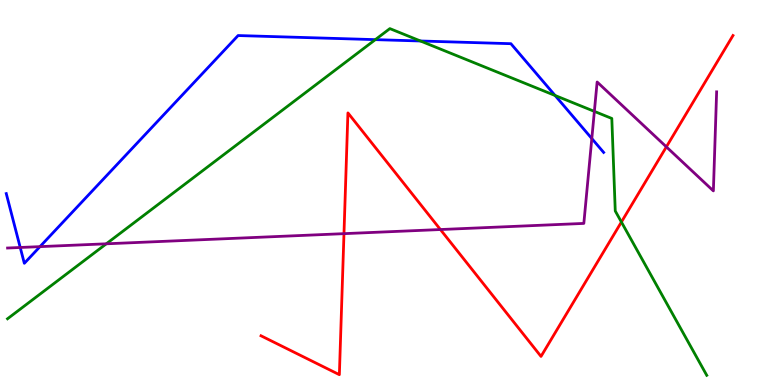[{'lines': ['blue', 'red'], 'intersections': []}, {'lines': ['green', 'red'], 'intersections': [{'x': 8.02, 'y': 4.23}]}, {'lines': ['purple', 'red'], 'intersections': [{'x': 4.44, 'y': 3.93}, {'x': 5.68, 'y': 4.04}, {'x': 8.6, 'y': 6.19}]}, {'lines': ['blue', 'green'], 'intersections': [{'x': 4.84, 'y': 8.97}, {'x': 5.43, 'y': 8.94}, {'x': 7.16, 'y': 7.52}]}, {'lines': ['blue', 'purple'], 'intersections': [{'x': 0.261, 'y': 3.57}, {'x': 0.516, 'y': 3.59}, {'x': 7.64, 'y': 6.4}]}, {'lines': ['green', 'purple'], 'intersections': [{'x': 1.37, 'y': 3.67}, {'x': 7.67, 'y': 7.11}]}]